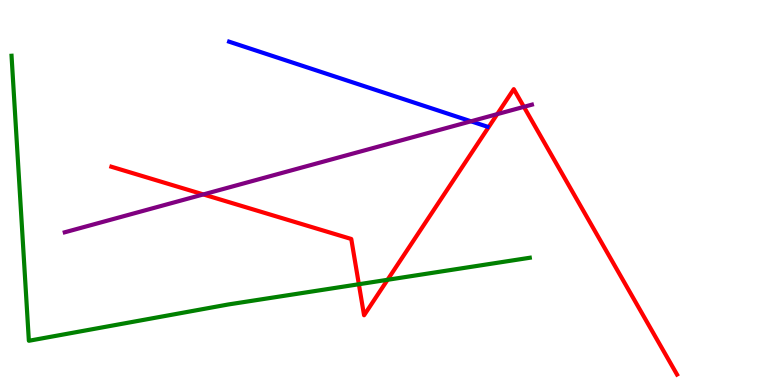[{'lines': ['blue', 'red'], 'intersections': []}, {'lines': ['green', 'red'], 'intersections': [{'x': 4.63, 'y': 2.62}, {'x': 5.0, 'y': 2.73}]}, {'lines': ['purple', 'red'], 'intersections': [{'x': 2.62, 'y': 4.95}, {'x': 6.42, 'y': 7.04}, {'x': 6.76, 'y': 7.22}]}, {'lines': ['blue', 'green'], 'intersections': []}, {'lines': ['blue', 'purple'], 'intersections': [{'x': 6.08, 'y': 6.85}]}, {'lines': ['green', 'purple'], 'intersections': []}]